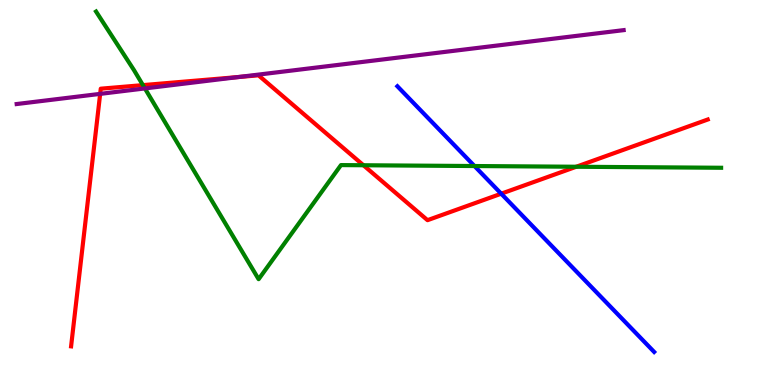[{'lines': ['blue', 'red'], 'intersections': [{'x': 6.47, 'y': 4.97}]}, {'lines': ['green', 'red'], 'intersections': [{'x': 1.84, 'y': 7.79}, {'x': 4.69, 'y': 5.71}, {'x': 7.44, 'y': 5.67}]}, {'lines': ['purple', 'red'], 'intersections': [{'x': 1.29, 'y': 7.56}, {'x': 3.08, 'y': 8.0}]}, {'lines': ['blue', 'green'], 'intersections': [{'x': 6.12, 'y': 5.69}]}, {'lines': ['blue', 'purple'], 'intersections': []}, {'lines': ['green', 'purple'], 'intersections': [{'x': 1.87, 'y': 7.7}]}]